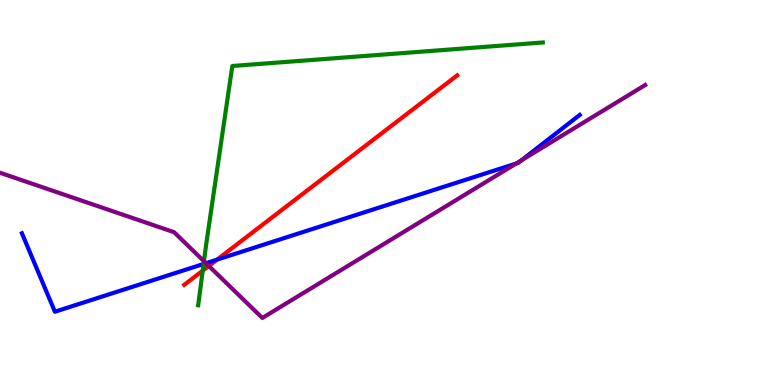[{'lines': ['blue', 'red'], 'intersections': [{'x': 2.8, 'y': 3.26}]}, {'lines': ['green', 'red'], 'intersections': [{'x': 2.62, 'y': 2.97}]}, {'lines': ['purple', 'red'], 'intersections': [{'x': 2.69, 'y': 3.09}]}, {'lines': ['blue', 'green'], 'intersections': [{'x': 2.63, 'y': 3.14}]}, {'lines': ['blue', 'purple'], 'intersections': [{'x': 2.66, 'y': 3.16}, {'x': 6.66, 'y': 5.75}, {'x': 6.73, 'y': 5.83}]}, {'lines': ['green', 'purple'], 'intersections': [{'x': 2.63, 'y': 3.21}]}]